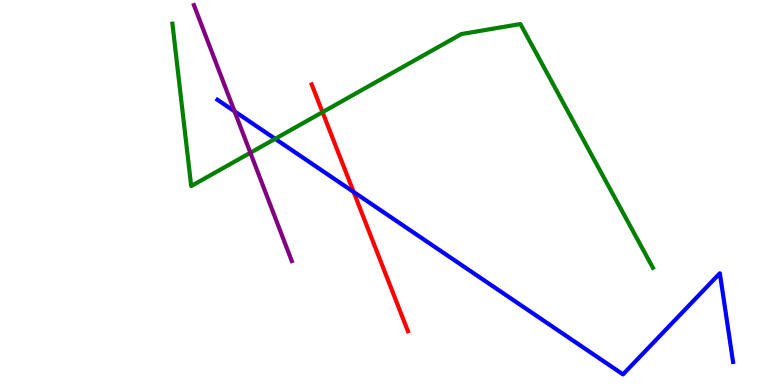[{'lines': ['blue', 'red'], 'intersections': [{'x': 4.56, 'y': 5.01}]}, {'lines': ['green', 'red'], 'intersections': [{'x': 4.16, 'y': 7.09}]}, {'lines': ['purple', 'red'], 'intersections': []}, {'lines': ['blue', 'green'], 'intersections': [{'x': 3.55, 'y': 6.39}]}, {'lines': ['blue', 'purple'], 'intersections': [{'x': 3.03, 'y': 7.11}]}, {'lines': ['green', 'purple'], 'intersections': [{'x': 3.23, 'y': 6.03}]}]